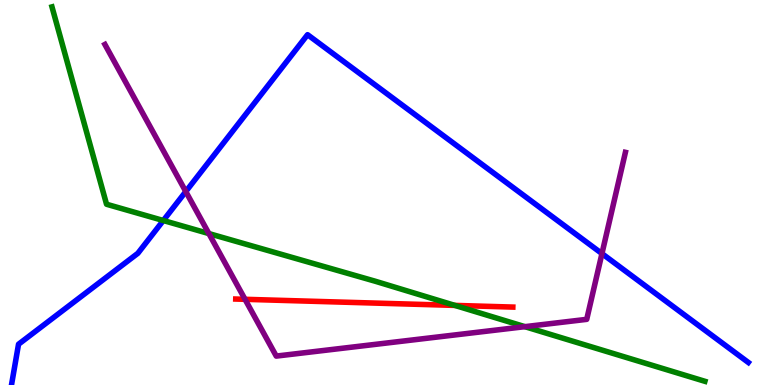[{'lines': ['blue', 'red'], 'intersections': []}, {'lines': ['green', 'red'], 'intersections': [{'x': 5.87, 'y': 2.07}]}, {'lines': ['purple', 'red'], 'intersections': [{'x': 3.16, 'y': 2.23}]}, {'lines': ['blue', 'green'], 'intersections': [{'x': 2.11, 'y': 4.27}]}, {'lines': ['blue', 'purple'], 'intersections': [{'x': 2.4, 'y': 5.02}, {'x': 7.77, 'y': 3.41}]}, {'lines': ['green', 'purple'], 'intersections': [{'x': 2.7, 'y': 3.93}, {'x': 6.77, 'y': 1.52}]}]